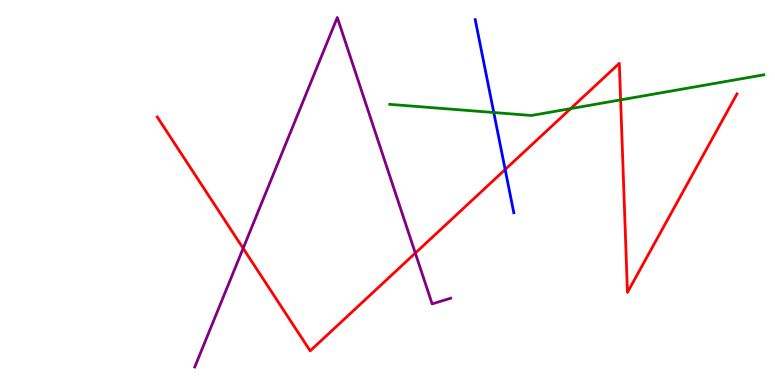[{'lines': ['blue', 'red'], 'intersections': [{'x': 6.52, 'y': 5.6}]}, {'lines': ['green', 'red'], 'intersections': [{'x': 7.36, 'y': 7.18}, {'x': 8.01, 'y': 7.41}]}, {'lines': ['purple', 'red'], 'intersections': [{'x': 3.14, 'y': 3.55}, {'x': 5.36, 'y': 3.43}]}, {'lines': ['blue', 'green'], 'intersections': [{'x': 6.37, 'y': 7.08}]}, {'lines': ['blue', 'purple'], 'intersections': []}, {'lines': ['green', 'purple'], 'intersections': []}]